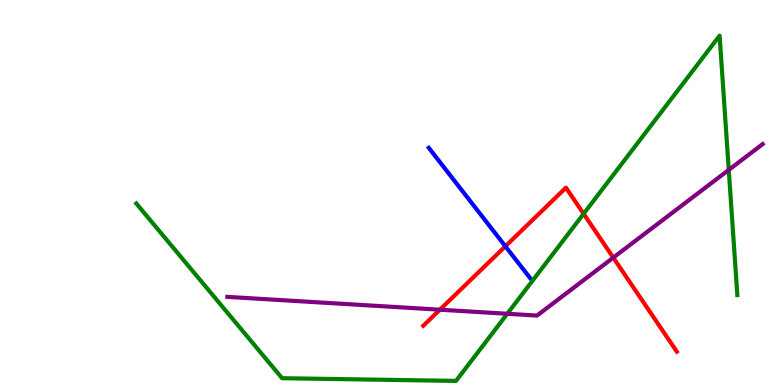[{'lines': ['blue', 'red'], 'intersections': [{'x': 6.52, 'y': 3.6}]}, {'lines': ['green', 'red'], 'intersections': [{'x': 7.53, 'y': 4.45}]}, {'lines': ['purple', 'red'], 'intersections': [{'x': 5.68, 'y': 1.96}, {'x': 7.91, 'y': 3.31}]}, {'lines': ['blue', 'green'], 'intersections': []}, {'lines': ['blue', 'purple'], 'intersections': []}, {'lines': ['green', 'purple'], 'intersections': [{'x': 6.55, 'y': 1.85}, {'x': 9.4, 'y': 5.59}]}]